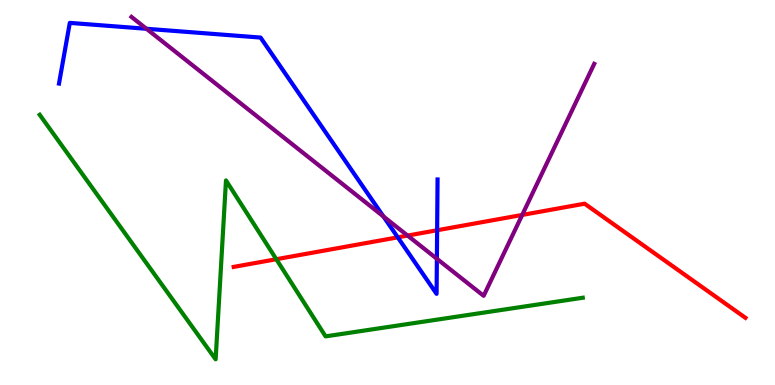[{'lines': ['blue', 'red'], 'intersections': [{'x': 5.13, 'y': 3.84}, {'x': 5.64, 'y': 4.02}]}, {'lines': ['green', 'red'], 'intersections': [{'x': 3.57, 'y': 3.27}]}, {'lines': ['purple', 'red'], 'intersections': [{'x': 5.26, 'y': 3.88}, {'x': 6.74, 'y': 4.42}]}, {'lines': ['blue', 'green'], 'intersections': []}, {'lines': ['blue', 'purple'], 'intersections': [{'x': 1.89, 'y': 9.25}, {'x': 4.95, 'y': 4.38}, {'x': 5.64, 'y': 3.28}]}, {'lines': ['green', 'purple'], 'intersections': []}]